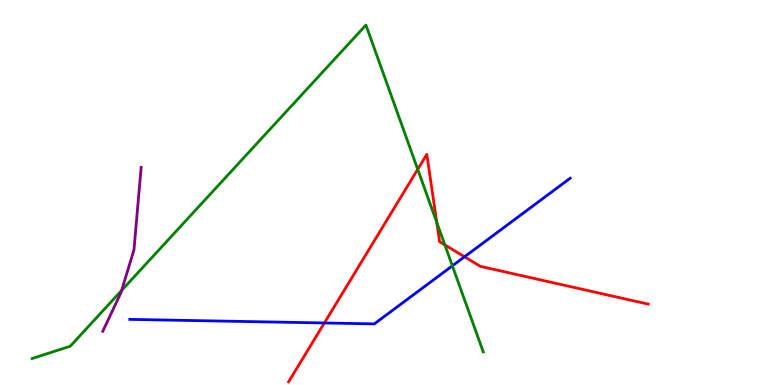[{'lines': ['blue', 'red'], 'intersections': [{'x': 4.19, 'y': 1.61}, {'x': 5.99, 'y': 3.33}]}, {'lines': ['green', 'red'], 'intersections': [{'x': 5.39, 'y': 5.6}, {'x': 5.64, 'y': 4.22}, {'x': 5.74, 'y': 3.64}]}, {'lines': ['purple', 'red'], 'intersections': []}, {'lines': ['blue', 'green'], 'intersections': [{'x': 5.84, 'y': 3.1}]}, {'lines': ['blue', 'purple'], 'intersections': []}, {'lines': ['green', 'purple'], 'intersections': [{'x': 1.57, 'y': 2.46}]}]